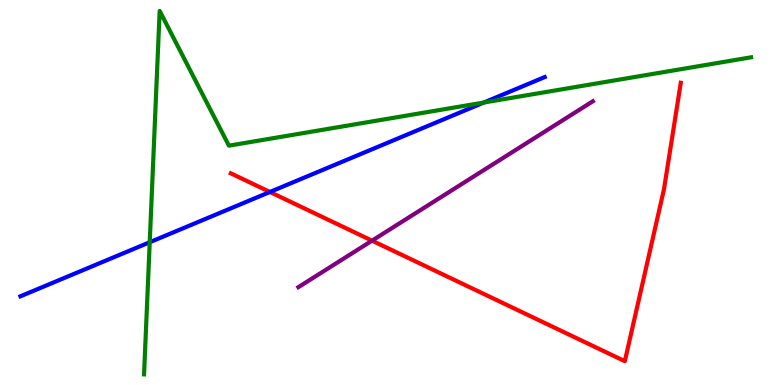[{'lines': ['blue', 'red'], 'intersections': [{'x': 3.48, 'y': 5.01}]}, {'lines': ['green', 'red'], 'intersections': []}, {'lines': ['purple', 'red'], 'intersections': [{'x': 4.8, 'y': 3.75}]}, {'lines': ['blue', 'green'], 'intersections': [{'x': 1.93, 'y': 3.71}, {'x': 6.24, 'y': 7.34}]}, {'lines': ['blue', 'purple'], 'intersections': []}, {'lines': ['green', 'purple'], 'intersections': []}]